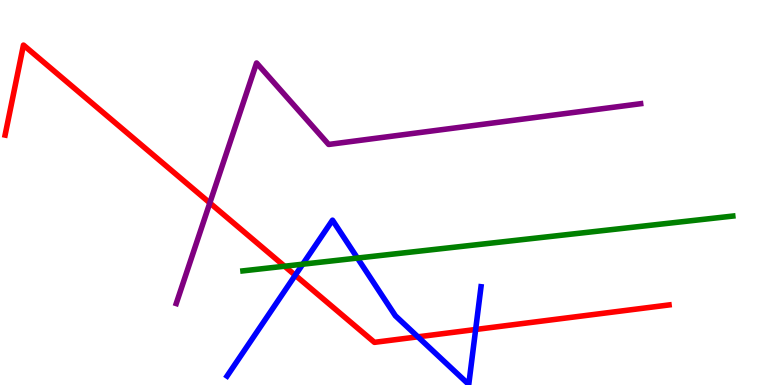[{'lines': ['blue', 'red'], 'intersections': [{'x': 3.81, 'y': 2.85}, {'x': 5.39, 'y': 1.25}, {'x': 6.14, 'y': 1.44}]}, {'lines': ['green', 'red'], 'intersections': [{'x': 3.67, 'y': 3.09}]}, {'lines': ['purple', 'red'], 'intersections': [{'x': 2.71, 'y': 4.73}]}, {'lines': ['blue', 'green'], 'intersections': [{'x': 3.91, 'y': 3.14}, {'x': 4.61, 'y': 3.3}]}, {'lines': ['blue', 'purple'], 'intersections': []}, {'lines': ['green', 'purple'], 'intersections': []}]